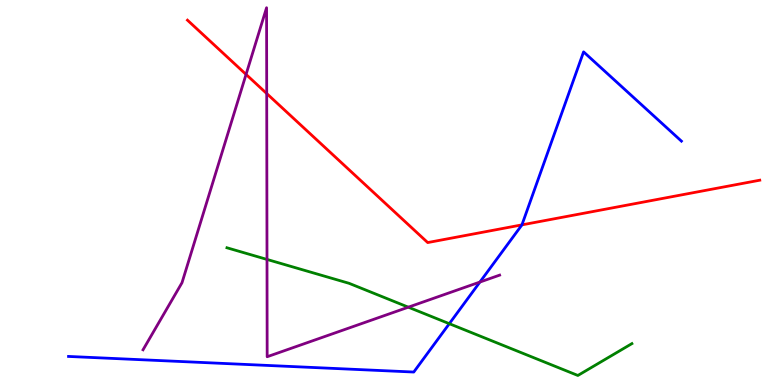[{'lines': ['blue', 'red'], 'intersections': [{'x': 6.73, 'y': 4.16}]}, {'lines': ['green', 'red'], 'intersections': []}, {'lines': ['purple', 'red'], 'intersections': [{'x': 3.17, 'y': 8.07}, {'x': 3.44, 'y': 7.57}]}, {'lines': ['blue', 'green'], 'intersections': [{'x': 5.8, 'y': 1.59}]}, {'lines': ['blue', 'purple'], 'intersections': [{'x': 6.19, 'y': 2.67}]}, {'lines': ['green', 'purple'], 'intersections': [{'x': 3.45, 'y': 3.26}, {'x': 5.27, 'y': 2.02}]}]